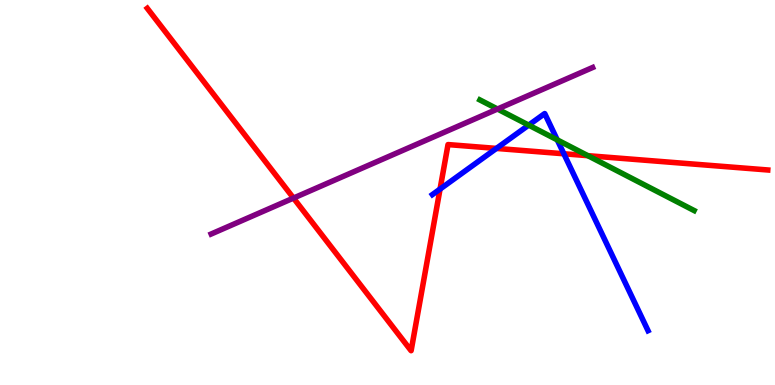[{'lines': ['blue', 'red'], 'intersections': [{'x': 5.68, 'y': 5.09}, {'x': 6.41, 'y': 6.15}, {'x': 7.28, 'y': 6.01}]}, {'lines': ['green', 'red'], 'intersections': [{'x': 7.59, 'y': 5.96}]}, {'lines': ['purple', 'red'], 'intersections': [{'x': 3.79, 'y': 4.86}]}, {'lines': ['blue', 'green'], 'intersections': [{'x': 6.82, 'y': 6.75}, {'x': 7.19, 'y': 6.37}]}, {'lines': ['blue', 'purple'], 'intersections': []}, {'lines': ['green', 'purple'], 'intersections': [{'x': 6.42, 'y': 7.17}]}]